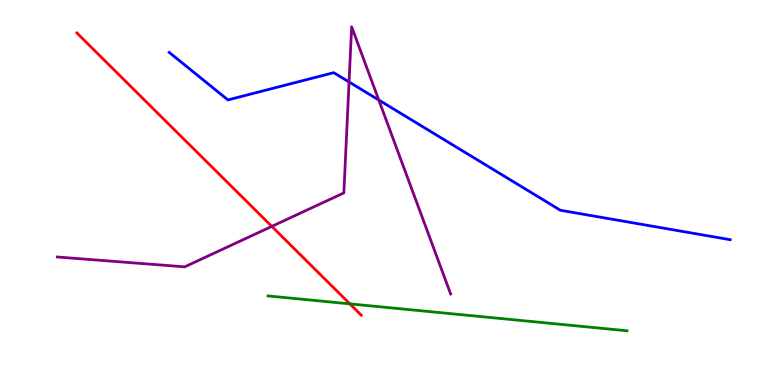[{'lines': ['blue', 'red'], 'intersections': []}, {'lines': ['green', 'red'], 'intersections': [{'x': 4.51, 'y': 2.11}]}, {'lines': ['purple', 'red'], 'intersections': [{'x': 3.51, 'y': 4.12}]}, {'lines': ['blue', 'green'], 'intersections': []}, {'lines': ['blue', 'purple'], 'intersections': [{'x': 4.5, 'y': 7.87}, {'x': 4.89, 'y': 7.4}]}, {'lines': ['green', 'purple'], 'intersections': []}]